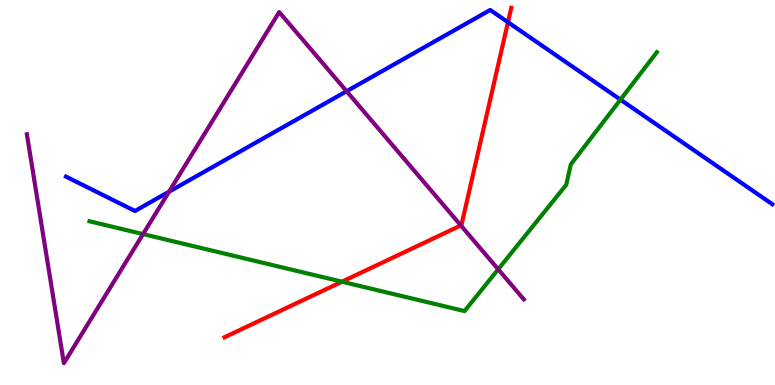[{'lines': ['blue', 'red'], 'intersections': [{'x': 6.55, 'y': 9.42}]}, {'lines': ['green', 'red'], 'intersections': [{'x': 4.41, 'y': 2.68}]}, {'lines': ['purple', 'red'], 'intersections': [{'x': 5.95, 'y': 4.14}]}, {'lines': ['blue', 'green'], 'intersections': [{'x': 8.01, 'y': 7.41}]}, {'lines': ['blue', 'purple'], 'intersections': [{'x': 2.18, 'y': 5.02}, {'x': 4.47, 'y': 7.63}]}, {'lines': ['green', 'purple'], 'intersections': [{'x': 1.85, 'y': 3.92}, {'x': 6.43, 'y': 3.01}]}]